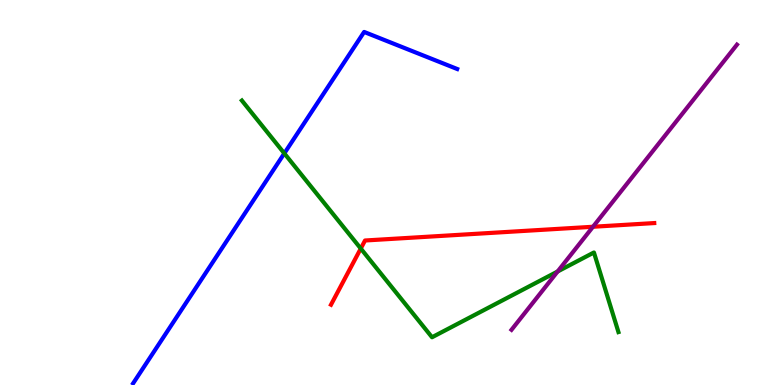[{'lines': ['blue', 'red'], 'intersections': []}, {'lines': ['green', 'red'], 'intersections': [{'x': 4.66, 'y': 3.54}]}, {'lines': ['purple', 'red'], 'intersections': [{'x': 7.65, 'y': 4.11}]}, {'lines': ['blue', 'green'], 'intersections': [{'x': 3.67, 'y': 6.02}]}, {'lines': ['blue', 'purple'], 'intersections': []}, {'lines': ['green', 'purple'], 'intersections': [{'x': 7.19, 'y': 2.95}]}]